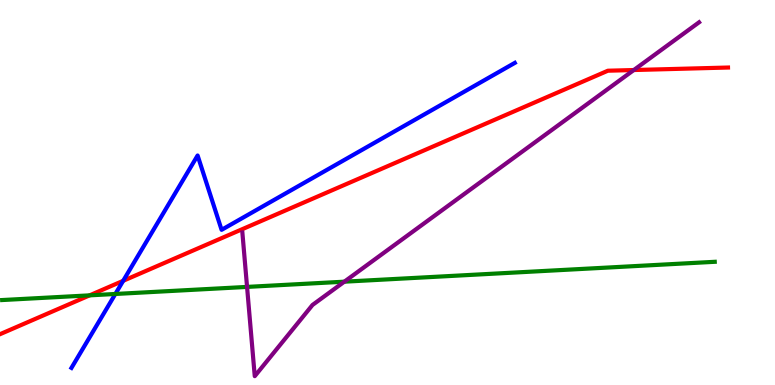[{'lines': ['blue', 'red'], 'intersections': [{'x': 1.59, 'y': 2.71}]}, {'lines': ['green', 'red'], 'intersections': [{'x': 1.16, 'y': 2.33}]}, {'lines': ['purple', 'red'], 'intersections': [{'x': 8.18, 'y': 8.18}]}, {'lines': ['blue', 'green'], 'intersections': [{'x': 1.49, 'y': 2.36}]}, {'lines': ['blue', 'purple'], 'intersections': []}, {'lines': ['green', 'purple'], 'intersections': [{'x': 3.19, 'y': 2.55}, {'x': 4.44, 'y': 2.68}]}]